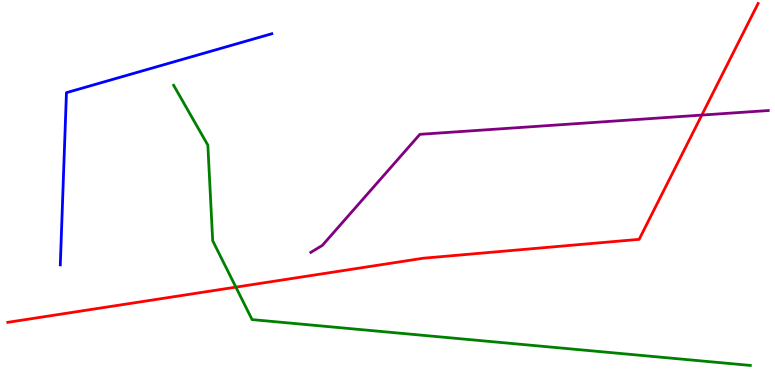[{'lines': ['blue', 'red'], 'intersections': []}, {'lines': ['green', 'red'], 'intersections': [{'x': 3.04, 'y': 2.54}]}, {'lines': ['purple', 'red'], 'intersections': [{'x': 9.06, 'y': 7.01}]}, {'lines': ['blue', 'green'], 'intersections': []}, {'lines': ['blue', 'purple'], 'intersections': []}, {'lines': ['green', 'purple'], 'intersections': []}]